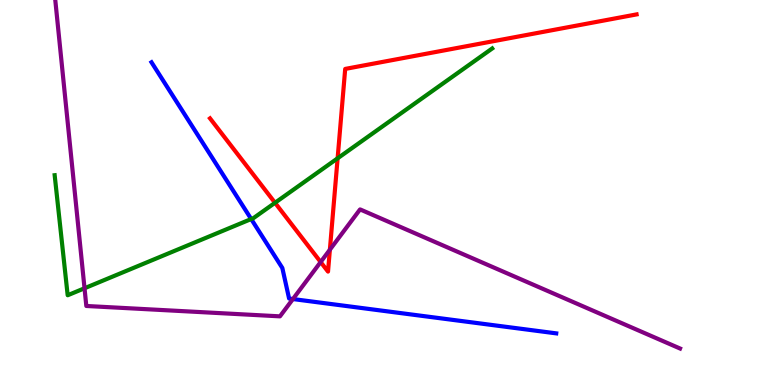[{'lines': ['blue', 'red'], 'intersections': []}, {'lines': ['green', 'red'], 'intersections': [{'x': 3.55, 'y': 4.73}, {'x': 4.36, 'y': 5.89}]}, {'lines': ['purple', 'red'], 'intersections': [{'x': 4.14, 'y': 3.19}, {'x': 4.26, 'y': 3.51}]}, {'lines': ['blue', 'green'], 'intersections': [{'x': 3.24, 'y': 4.31}]}, {'lines': ['blue', 'purple'], 'intersections': [{'x': 3.78, 'y': 2.23}]}, {'lines': ['green', 'purple'], 'intersections': [{'x': 1.09, 'y': 2.51}]}]